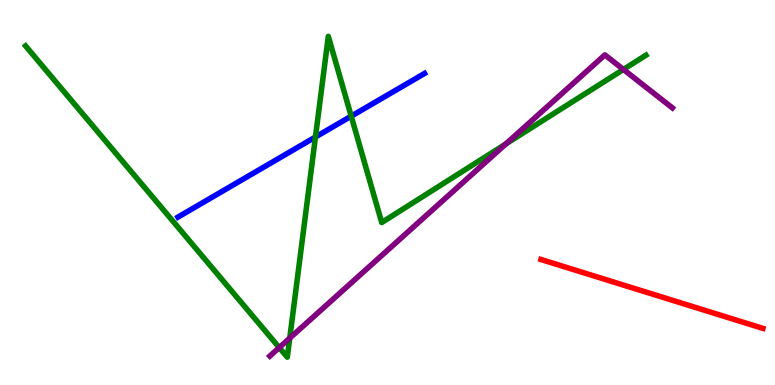[{'lines': ['blue', 'red'], 'intersections': []}, {'lines': ['green', 'red'], 'intersections': []}, {'lines': ['purple', 'red'], 'intersections': []}, {'lines': ['blue', 'green'], 'intersections': [{'x': 4.07, 'y': 6.44}, {'x': 4.53, 'y': 6.98}]}, {'lines': ['blue', 'purple'], 'intersections': []}, {'lines': ['green', 'purple'], 'intersections': [{'x': 3.6, 'y': 0.972}, {'x': 3.74, 'y': 1.22}, {'x': 6.53, 'y': 6.26}, {'x': 8.04, 'y': 8.2}]}]